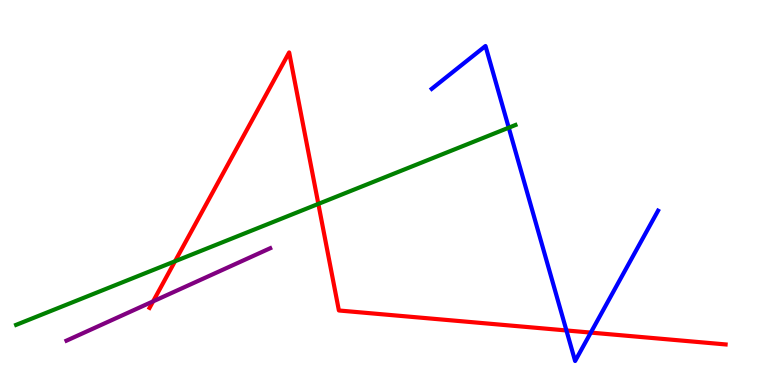[{'lines': ['blue', 'red'], 'intersections': [{'x': 7.31, 'y': 1.42}, {'x': 7.62, 'y': 1.36}]}, {'lines': ['green', 'red'], 'intersections': [{'x': 2.26, 'y': 3.21}, {'x': 4.11, 'y': 4.7}]}, {'lines': ['purple', 'red'], 'intersections': [{'x': 1.98, 'y': 2.17}]}, {'lines': ['blue', 'green'], 'intersections': [{'x': 6.56, 'y': 6.68}]}, {'lines': ['blue', 'purple'], 'intersections': []}, {'lines': ['green', 'purple'], 'intersections': []}]